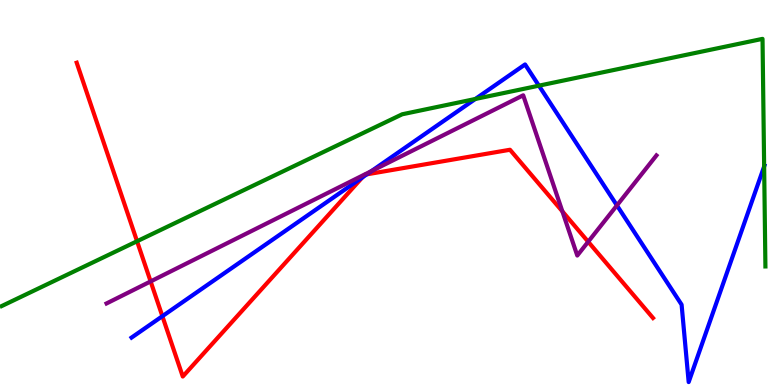[{'lines': ['blue', 'red'], 'intersections': [{'x': 2.1, 'y': 1.79}, {'x': 4.68, 'y': 5.39}, {'x': 4.73, 'y': 5.47}]}, {'lines': ['green', 'red'], 'intersections': [{'x': 1.77, 'y': 3.73}]}, {'lines': ['purple', 'red'], 'intersections': [{'x': 1.94, 'y': 2.69}, {'x': 7.26, 'y': 4.51}, {'x': 7.59, 'y': 3.72}]}, {'lines': ['blue', 'green'], 'intersections': [{'x': 6.13, 'y': 7.43}, {'x': 6.95, 'y': 7.77}, {'x': 9.86, 'y': 5.68}]}, {'lines': ['blue', 'purple'], 'intersections': [{'x': 4.79, 'y': 5.55}, {'x': 7.96, 'y': 4.66}]}, {'lines': ['green', 'purple'], 'intersections': []}]